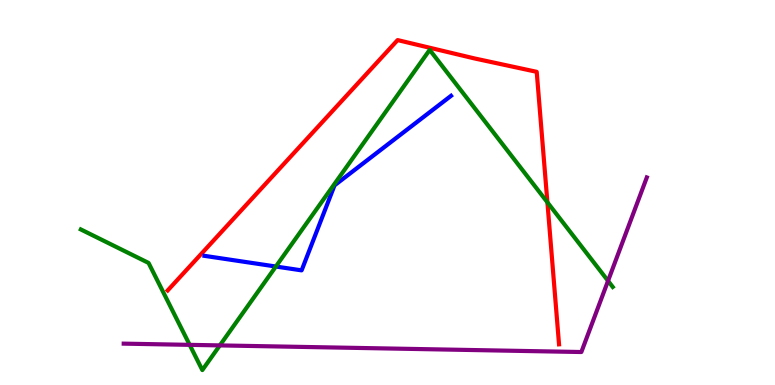[{'lines': ['blue', 'red'], 'intersections': []}, {'lines': ['green', 'red'], 'intersections': [{'x': 7.06, 'y': 4.74}]}, {'lines': ['purple', 'red'], 'intersections': []}, {'lines': ['blue', 'green'], 'intersections': [{'x': 3.56, 'y': 3.08}]}, {'lines': ['blue', 'purple'], 'intersections': []}, {'lines': ['green', 'purple'], 'intersections': [{'x': 2.45, 'y': 1.04}, {'x': 2.84, 'y': 1.03}, {'x': 7.85, 'y': 2.7}]}]